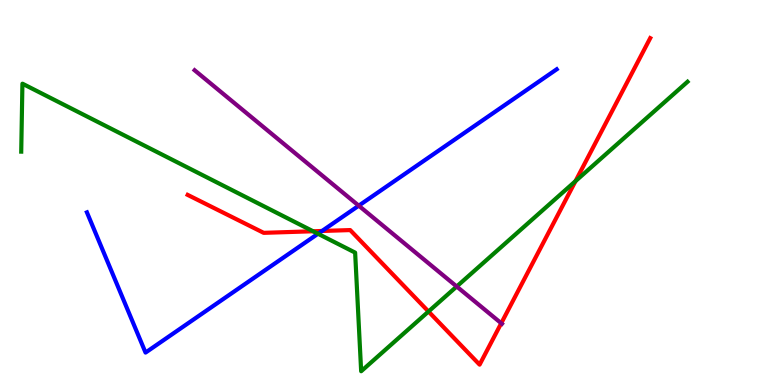[{'lines': ['blue', 'red'], 'intersections': [{'x': 4.16, 'y': 4.0}]}, {'lines': ['green', 'red'], 'intersections': [{'x': 4.04, 'y': 3.99}, {'x': 5.53, 'y': 1.91}, {'x': 7.43, 'y': 5.3}]}, {'lines': ['purple', 'red'], 'intersections': [{'x': 6.47, 'y': 1.6}]}, {'lines': ['blue', 'green'], 'intersections': [{'x': 4.1, 'y': 3.93}]}, {'lines': ['blue', 'purple'], 'intersections': [{'x': 4.63, 'y': 4.66}]}, {'lines': ['green', 'purple'], 'intersections': [{'x': 5.89, 'y': 2.56}]}]